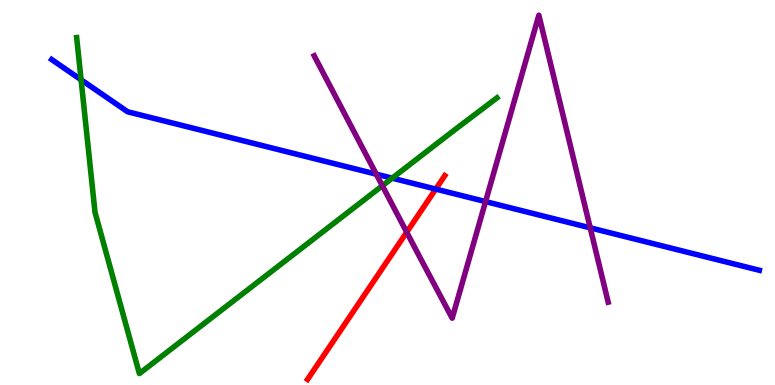[{'lines': ['blue', 'red'], 'intersections': [{'x': 5.62, 'y': 5.09}]}, {'lines': ['green', 'red'], 'intersections': []}, {'lines': ['purple', 'red'], 'intersections': [{'x': 5.25, 'y': 3.97}]}, {'lines': ['blue', 'green'], 'intersections': [{'x': 1.05, 'y': 7.93}, {'x': 5.06, 'y': 5.37}]}, {'lines': ['blue', 'purple'], 'intersections': [{'x': 4.86, 'y': 5.48}, {'x': 6.27, 'y': 4.76}, {'x': 7.62, 'y': 4.08}]}, {'lines': ['green', 'purple'], 'intersections': [{'x': 4.93, 'y': 5.18}]}]